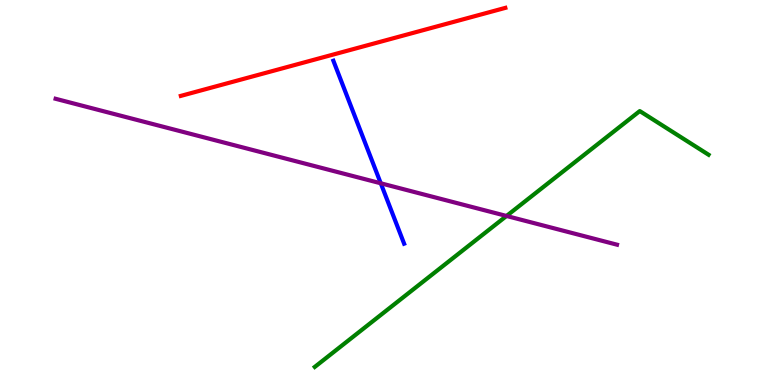[{'lines': ['blue', 'red'], 'intersections': []}, {'lines': ['green', 'red'], 'intersections': []}, {'lines': ['purple', 'red'], 'intersections': []}, {'lines': ['blue', 'green'], 'intersections': []}, {'lines': ['blue', 'purple'], 'intersections': [{'x': 4.91, 'y': 5.24}]}, {'lines': ['green', 'purple'], 'intersections': [{'x': 6.54, 'y': 4.39}]}]